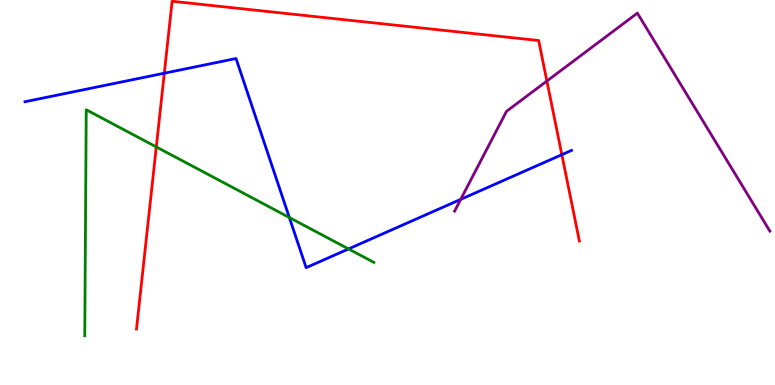[{'lines': ['blue', 'red'], 'intersections': [{'x': 2.12, 'y': 8.1}, {'x': 7.25, 'y': 5.98}]}, {'lines': ['green', 'red'], 'intersections': [{'x': 2.02, 'y': 6.18}]}, {'lines': ['purple', 'red'], 'intersections': [{'x': 7.06, 'y': 7.9}]}, {'lines': ['blue', 'green'], 'intersections': [{'x': 3.73, 'y': 4.35}, {'x': 4.5, 'y': 3.53}]}, {'lines': ['blue', 'purple'], 'intersections': [{'x': 5.94, 'y': 4.82}]}, {'lines': ['green', 'purple'], 'intersections': []}]